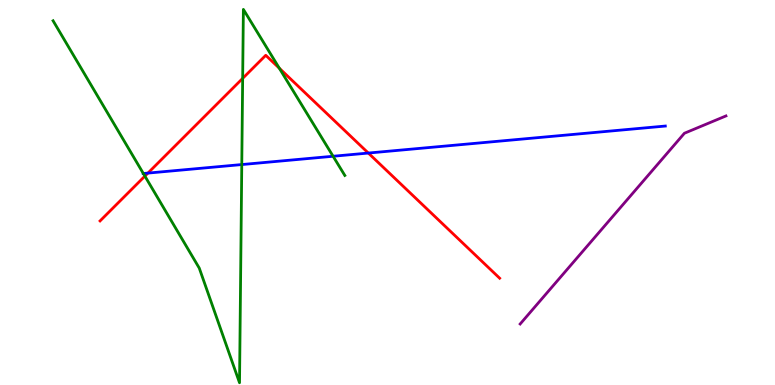[{'lines': ['blue', 'red'], 'intersections': [{'x': 1.91, 'y': 5.5}, {'x': 4.75, 'y': 6.02}]}, {'lines': ['green', 'red'], 'intersections': [{'x': 1.87, 'y': 5.43}, {'x': 3.13, 'y': 7.96}, {'x': 3.6, 'y': 8.23}]}, {'lines': ['purple', 'red'], 'intersections': []}, {'lines': ['blue', 'green'], 'intersections': [{'x': 1.85, 'y': 5.49}, {'x': 3.12, 'y': 5.73}, {'x': 4.3, 'y': 5.94}]}, {'lines': ['blue', 'purple'], 'intersections': []}, {'lines': ['green', 'purple'], 'intersections': []}]